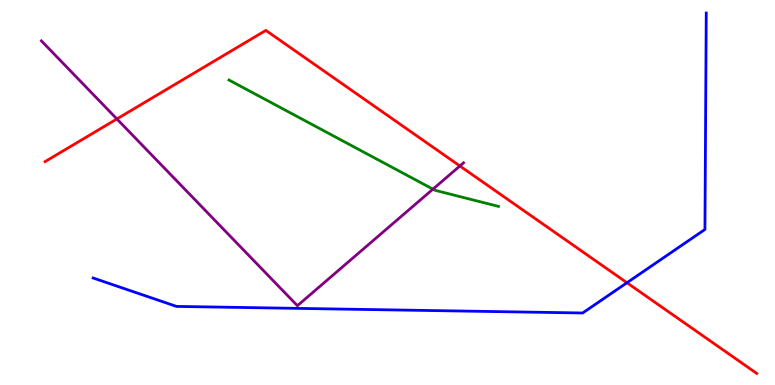[{'lines': ['blue', 'red'], 'intersections': [{'x': 8.09, 'y': 2.66}]}, {'lines': ['green', 'red'], 'intersections': []}, {'lines': ['purple', 'red'], 'intersections': [{'x': 1.51, 'y': 6.91}, {'x': 5.93, 'y': 5.69}]}, {'lines': ['blue', 'green'], 'intersections': []}, {'lines': ['blue', 'purple'], 'intersections': []}, {'lines': ['green', 'purple'], 'intersections': [{'x': 5.59, 'y': 5.09}]}]